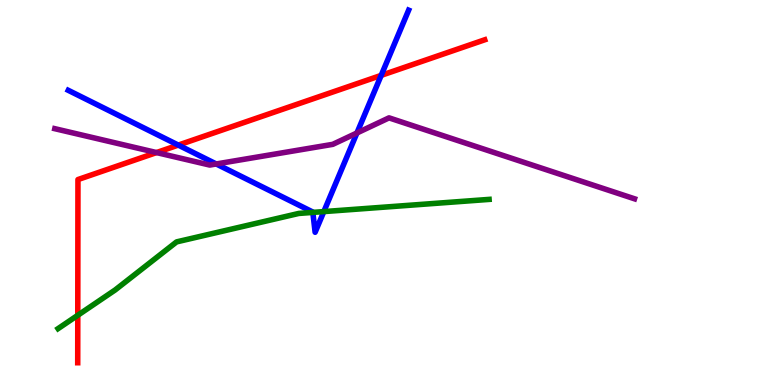[{'lines': ['blue', 'red'], 'intersections': [{'x': 2.3, 'y': 6.23}, {'x': 4.92, 'y': 8.04}]}, {'lines': ['green', 'red'], 'intersections': [{'x': 1.0, 'y': 1.81}]}, {'lines': ['purple', 'red'], 'intersections': [{'x': 2.02, 'y': 6.04}]}, {'lines': ['blue', 'green'], 'intersections': [{'x': 4.04, 'y': 4.48}, {'x': 4.18, 'y': 4.5}]}, {'lines': ['blue', 'purple'], 'intersections': [{'x': 2.79, 'y': 5.74}, {'x': 4.61, 'y': 6.55}]}, {'lines': ['green', 'purple'], 'intersections': []}]